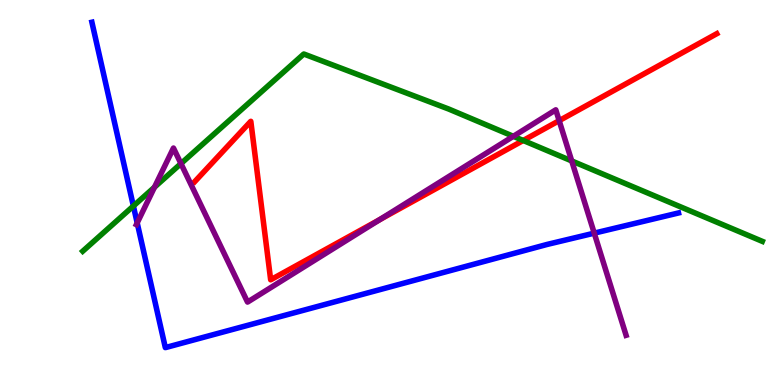[{'lines': ['blue', 'red'], 'intersections': []}, {'lines': ['green', 'red'], 'intersections': [{'x': 6.75, 'y': 6.35}]}, {'lines': ['purple', 'red'], 'intersections': [{'x': 4.9, 'y': 4.29}, {'x': 7.21, 'y': 6.87}]}, {'lines': ['blue', 'green'], 'intersections': [{'x': 1.72, 'y': 4.65}]}, {'lines': ['blue', 'purple'], 'intersections': [{'x': 1.77, 'y': 4.21}, {'x': 7.67, 'y': 3.94}]}, {'lines': ['green', 'purple'], 'intersections': [{'x': 1.99, 'y': 5.14}, {'x': 2.33, 'y': 5.75}, {'x': 6.62, 'y': 6.46}, {'x': 7.38, 'y': 5.82}]}]